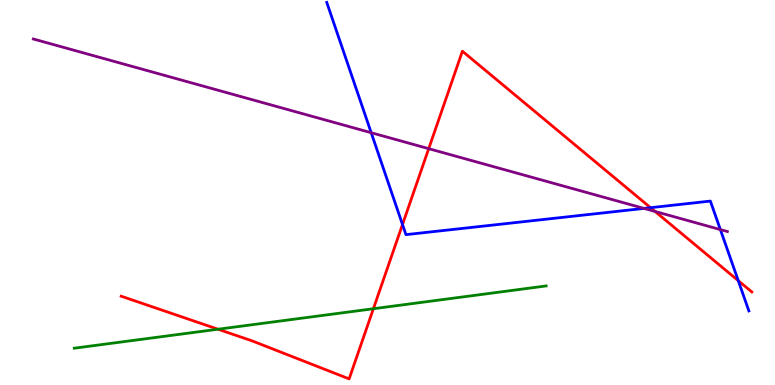[{'lines': ['blue', 'red'], 'intersections': [{'x': 5.19, 'y': 4.17}, {'x': 8.39, 'y': 4.61}, {'x': 9.53, 'y': 2.71}]}, {'lines': ['green', 'red'], 'intersections': [{'x': 2.81, 'y': 1.45}, {'x': 4.82, 'y': 1.98}]}, {'lines': ['purple', 'red'], 'intersections': [{'x': 5.53, 'y': 6.14}, {'x': 8.45, 'y': 4.51}]}, {'lines': ['blue', 'green'], 'intersections': []}, {'lines': ['blue', 'purple'], 'intersections': [{'x': 4.79, 'y': 6.55}, {'x': 8.31, 'y': 4.59}, {'x': 9.29, 'y': 4.04}]}, {'lines': ['green', 'purple'], 'intersections': []}]